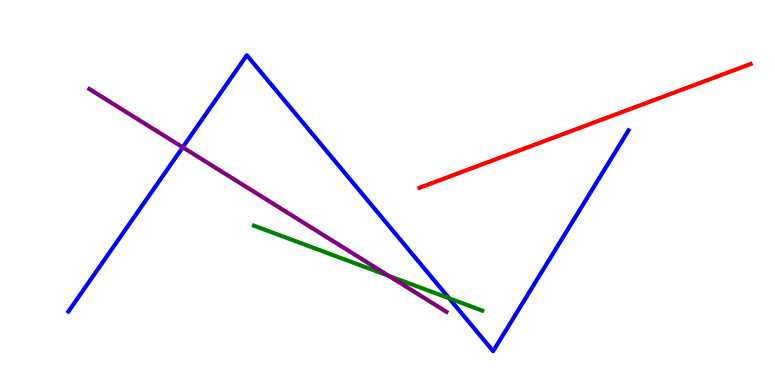[{'lines': ['blue', 'red'], 'intersections': []}, {'lines': ['green', 'red'], 'intersections': []}, {'lines': ['purple', 'red'], 'intersections': []}, {'lines': ['blue', 'green'], 'intersections': [{'x': 5.8, 'y': 2.25}]}, {'lines': ['blue', 'purple'], 'intersections': [{'x': 2.36, 'y': 6.17}]}, {'lines': ['green', 'purple'], 'intersections': [{'x': 5.02, 'y': 2.84}]}]